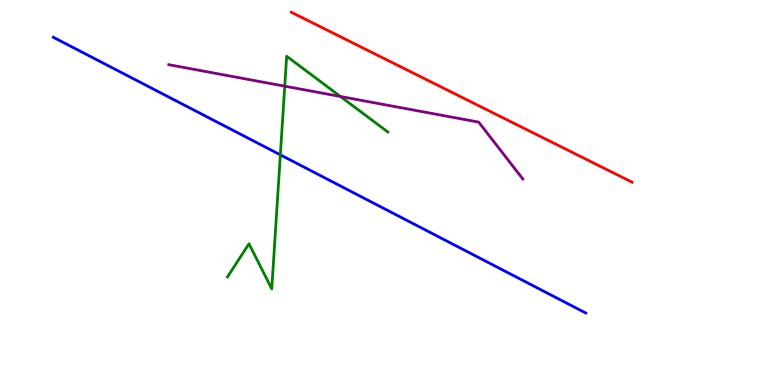[{'lines': ['blue', 'red'], 'intersections': []}, {'lines': ['green', 'red'], 'intersections': []}, {'lines': ['purple', 'red'], 'intersections': []}, {'lines': ['blue', 'green'], 'intersections': [{'x': 3.62, 'y': 5.98}]}, {'lines': ['blue', 'purple'], 'intersections': []}, {'lines': ['green', 'purple'], 'intersections': [{'x': 3.67, 'y': 7.76}, {'x': 4.39, 'y': 7.49}]}]